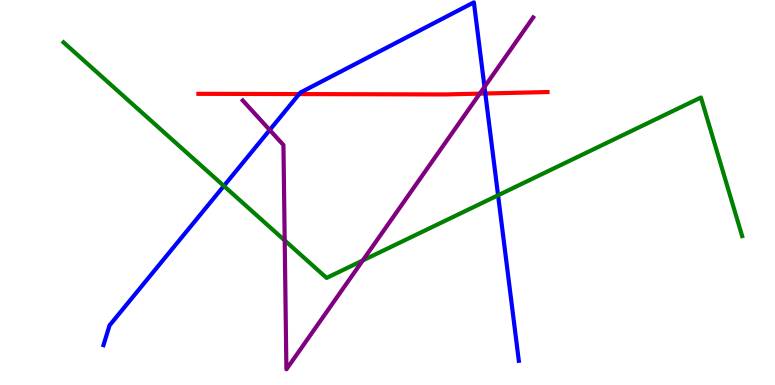[{'lines': ['blue', 'red'], 'intersections': [{'x': 3.86, 'y': 7.56}, {'x': 6.26, 'y': 7.57}]}, {'lines': ['green', 'red'], 'intersections': []}, {'lines': ['purple', 'red'], 'intersections': [{'x': 6.19, 'y': 7.57}]}, {'lines': ['blue', 'green'], 'intersections': [{'x': 2.89, 'y': 5.17}, {'x': 6.43, 'y': 4.93}]}, {'lines': ['blue', 'purple'], 'intersections': [{'x': 3.48, 'y': 6.62}, {'x': 6.25, 'y': 7.74}]}, {'lines': ['green', 'purple'], 'intersections': [{'x': 3.67, 'y': 3.76}, {'x': 4.68, 'y': 3.23}]}]